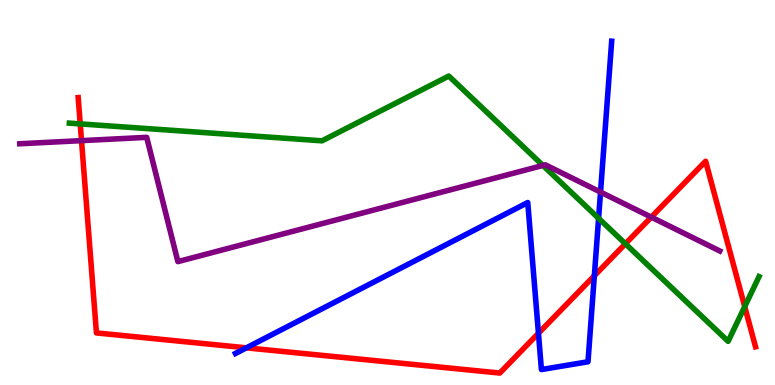[{'lines': ['blue', 'red'], 'intersections': [{'x': 3.18, 'y': 0.965}, {'x': 6.95, 'y': 1.34}, {'x': 7.67, 'y': 2.84}]}, {'lines': ['green', 'red'], 'intersections': [{'x': 1.04, 'y': 6.78}, {'x': 8.07, 'y': 3.67}, {'x': 9.61, 'y': 2.04}]}, {'lines': ['purple', 'red'], 'intersections': [{'x': 1.05, 'y': 6.35}, {'x': 8.4, 'y': 4.36}]}, {'lines': ['blue', 'green'], 'intersections': [{'x': 7.72, 'y': 4.33}]}, {'lines': ['blue', 'purple'], 'intersections': [{'x': 7.75, 'y': 5.01}]}, {'lines': ['green', 'purple'], 'intersections': [{'x': 7.01, 'y': 5.7}]}]